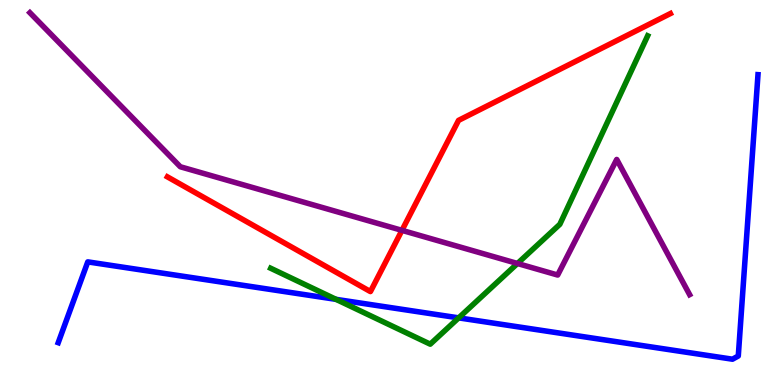[{'lines': ['blue', 'red'], 'intersections': []}, {'lines': ['green', 'red'], 'intersections': []}, {'lines': ['purple', 'red'], 'intersections': [{'x': 5.19, 'y': 4.02}]}, {'lines': ['blue', 'green'], 'intersections': [{'x': 4.34, 'y': 2.22}, {'x': 5.92, 'y': 1.74}]}, {'lines': ['blue', 'purple'], 'intersections': []}, {'lines': ['green', 'purple'], 'intersections': [{'x': 6.68, 'y': 3.16}]}]